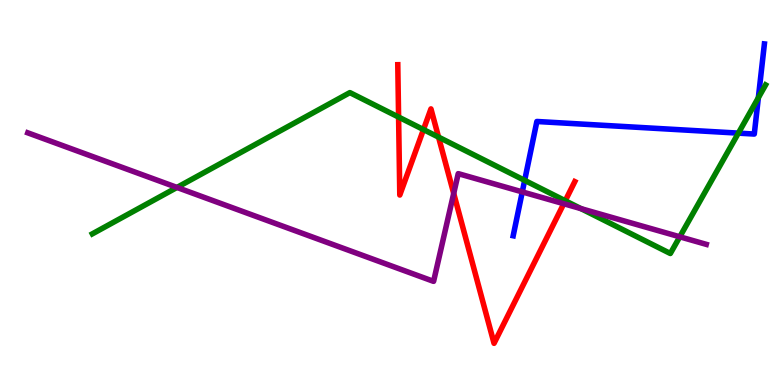[{'lines': ['blue', 'red'], 'intersections': []}, {'lines': ['green', 'red'], 'intersections': [{'x': 5.14, 'y': 6.96}, {'x': 5.46, 'y': 6.63}, {'x': 5.66, 'y': 6.44}, {'x': 7.29, 'y': 4.79}]}, {'lines': ['purple', 'red'], 'intersections': [{'x': 5.85, 'y': 4.98}, {'x': 7.27, 'y': 4.71}]}, {'lines': ['blue', 'green'], 'intersections': [{'x': 6.77, 'y': 5.32}, {'x': 9.53, 'y': 6.54}, {'x': 9.79, 'y': 7.46}]}, {'lines': ['blue', 'purple'], 'intersections': [{'x': 6.74, 'y': 5.02}]}, {'lines': ['green', 'purple'], 'intersections': [{'x': 2.28, 'y': 5.13}, {'x': 7.5, 'y': 4.58}, {'x': 8.77, 'y': 3.85}]}]